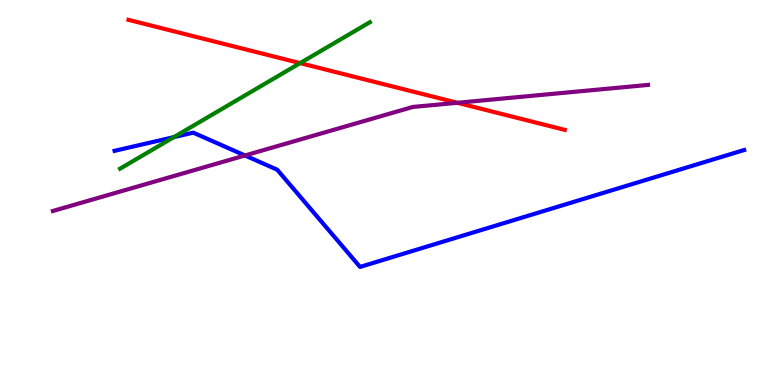[{'lines': ['blue', 'red'], 'intersections': []}, {'lines': ['green', 'red'], 'intersections': [{'x': 3.87, 'y': 8.36}]}, {'lines': ['purple', 'red'], 'intersections': [{'x': 5.9, 'y': 7.33}]}, {'lines': ['blue', 'green'], 'intersections': [{'x': 2.24, 'y': 6.44}]}, {'lines': ['blue', 'purple'], 'intersections': [{'x': 3.16, 'y': 5.96}]}, {'lines': ['green', 'purple'], 'intersections': []}]